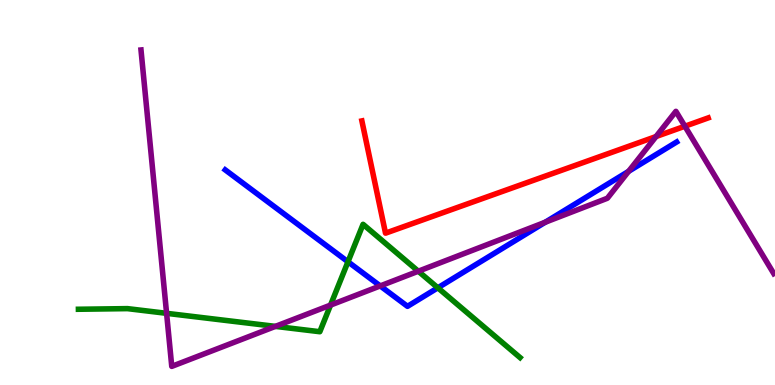[{'lines': ['blue', 'red'], 'intersections': []}, {'lines': ['green', 'red'], 'intersections': []}, {'lines': ['purple', 'red'], 'intersections': [{'x': 8.46, 'y': 6.45}, {'x': 8.84, 'y': 6.72}]}, {'lines': ['blue', 'green'], 'intersections': [{'x': 4.49, 'y': 3.2}, {'x': 5.65, 'y': 2.52}]}, {'lines': ['blue', 'purple'], 'intersections': [{'x': 4.91, 'y': 2.57}, {'x': 7.04, 'y': 4.23}, {'x': 8.11, 'y': 5.55}]}, {'lines': ['green', 'purple'], 'intersections': [{'x': 2.15, 'y': 1.86}, {'x': 3.55, 'y': 1.52}, {'x': 4.26, 'y': 2.08}, {'x': 5.4, 'y': 2.96}]}]